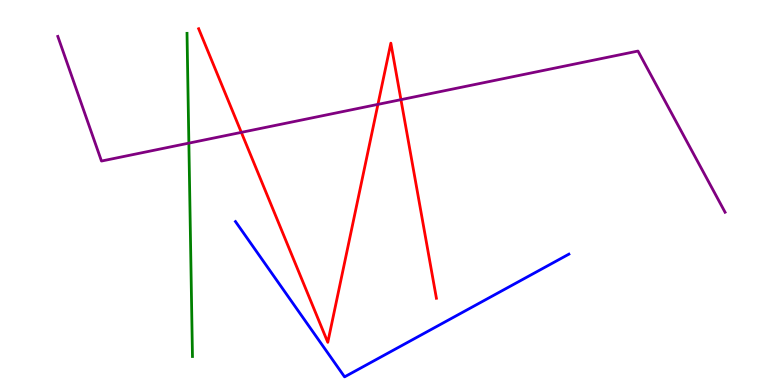[{'lines': ['blue', 'red'], 'intersections': []}, {'lines': ['green', 'red'], 'intersections': []}, {'lines': ['purple', 'red'], 'intersections': [{'x': 3.11, 'y': 6.56}, {'x': 4.88, 'y': 7.29}, {'x': 5.17, 'y': 7.41}]}, {'lines': ['blue', 'green'], 'intersections': []}, {'lines': ['blue', 'purple'], 'intersections': []}, {'lines': ['green', 'purple'], 'intersections': [{'x': 2.44, 'y': 6.28}]}]